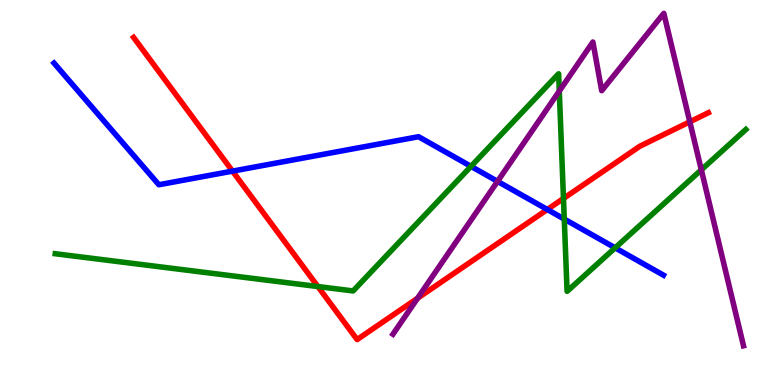[{'lines': ['blue', 'red'], 'intersections': [{'x': 3.0, 'y': 5.56}, {'x': 7.06, 'y': 4.56}]}, {'lines': ['green', 'red'], 'intersections': [{'x': 4.1, 'y': 2.56}, {'x': 7.27, 'y': 4.85}]}, {'lines': ['purple', 'red'], 'intersections': [{'x': 5.39, 'y': 2.25}, {'x': 8.9, 'y': 6.84}]}, {'lines': ['blue', 'green'], 'intersections': [{'x': 6.08, 'y': 5.68}, {'x': 7.28, 'y': 4.31}, {'x': 7.94, 'y': 3.56}]}, {'lines': ['blue', 'purple'], 'intersections': [{'x': 6.42, 'y': 5.29}]}, {'lines': ['green', 'purple'], 'intersections': [{'x': 7.22, 'y': 7.63}, {'x': 9.05, 'y': 5.59}]}]